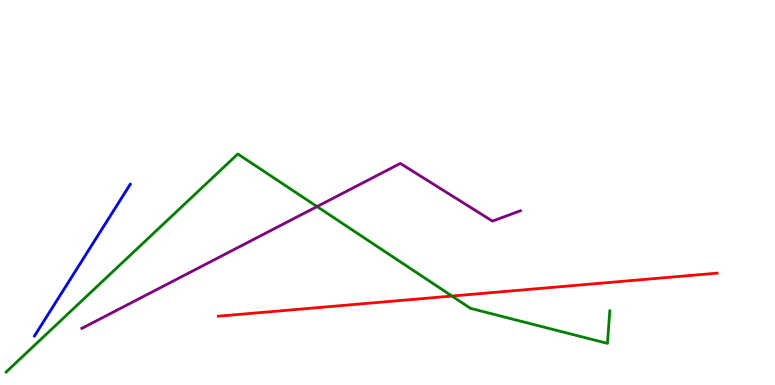[{'lines': ['blue', 'red'], 'intersections': []}, {'lines': ['green', 'red'], 'intersections': [{'x': 5.83, 'y': 2.31}]}, {'lines': ['purple', 'red'], 'intersections': []}, {'lines': ['blue', 'green'], 'intersections': []}, {'lines': ['blue', 'purple'], 'intersections': []}, {'lines': ['green', 'purple'], 'intersections': [{'x': 4.09, 'y': 4.63}]}]